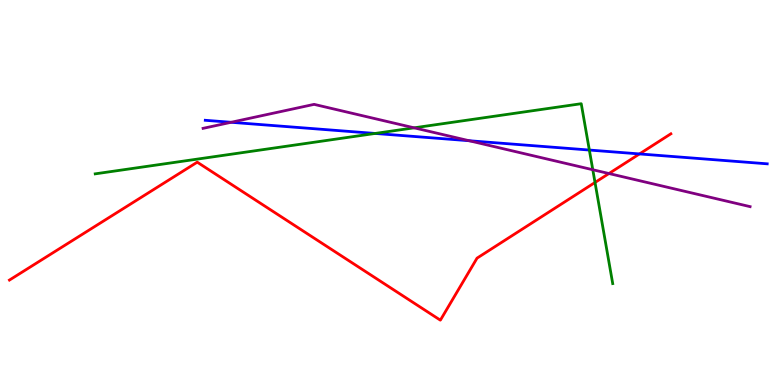[{'lines': ['blue', 'red'], 'intersections': [{'x': 8.25, 'y': 6.0}]}, {'lines': ['green', 'red'], 'intersections': [{'x': 7.68, 'y': 5.26}]}, {'lines': ['purple', 'red'], 'intersections': [{'x': 7.86, 'y': 5.49}]}, {'lines': ['blue', 'green'], 'intersections': [{'x': 4.84, 'y': 6.53}, {'x': 7.6, 'y': 6.1}]}, {'lines': ['blue', 'purple'], 'intersections': [{'x': 2.98, 'y': 6.82}, {'x': 6.05, 'y': 6.34}]}, {'lines': ['green', 'purple'], 'intersections': [{'x': 5.34, 'y': 6.68}, {'x': 7.65, 'y': 5.59}]}]